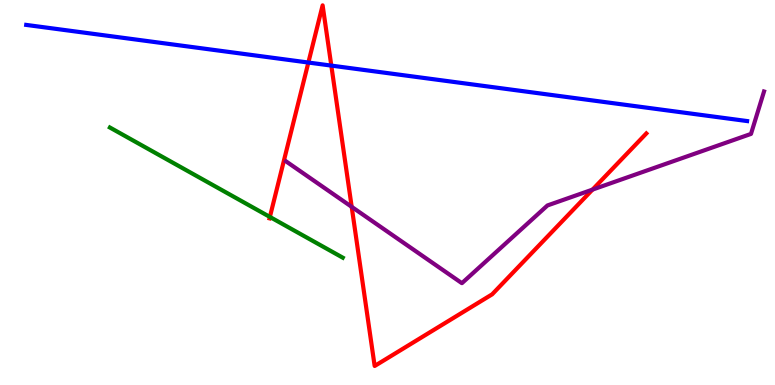[{'lines': ['blue', 'red'], 'intersections': [{'x': 3.98, 'y': 8.38}, {'x': 4.28, 'y': 8.3}]}, {'lines': ['green', 'red'], 'intersections': [{'x': 3.48, 'y': 4.37}]}, {'lines': ['purple', 'red'], 'intersections': [{'x': 4.54, 'y': 4.63}, {'x': 7.65, 'y': 5.07}]}, {'lines': ['blue', 'green'], 'intersections': []}, {'lines': ['blue', 'purple'], 'intersections': []}, {'lines': ['green', 'purple'], 'intersections': []}]